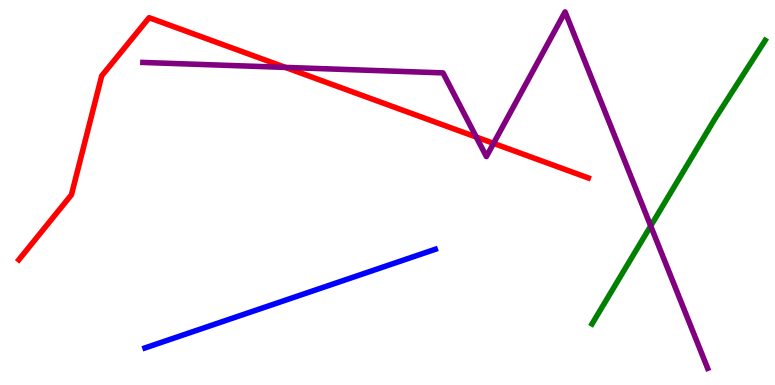[{'lines': ['blue', 'red'], 'intersections': []}, {'lines': ['green', 'red'], 'intersections': []}, {'lines': ['purple', 'red'], 'intersections': [{'x': 3.68, 'y': 8.25}, {'x': 6.15, 'y': 6.44}, {'x': 6.37, 'y': 6.28}]}, {'lines': ['blue', 'green'], 'intersections': []}, {'lines': ['blue', 'purple'], 'intersections': []}, {'lines': ['green', 'purple'], 'intersections': [{'x': 8.4, 'y': 4.13}]}]